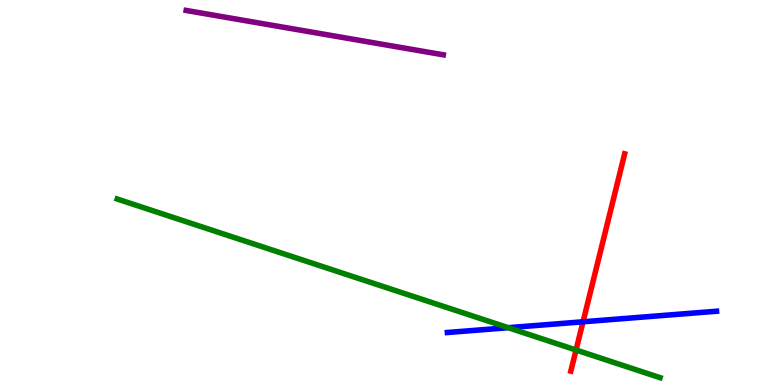[{'lines': ['blue', 'red'], 'intersections': [{'x': 7.52, 'y': 1.64}]}, {'lines': ['green', 'red'], 'intersections': [{'x': 7.43, 'y': 0.909}]}, {'lines': ['purple', 'red'], 'intersections': []}, {'lines': ['blue', 'green'], 'intersections': [{'x': 6.56, 'y': 1.49}]}, {'lines': ['blue', 'purple'], 'intersections': []}, {'lines': ['green', 'purple'], 'intersections': []}]